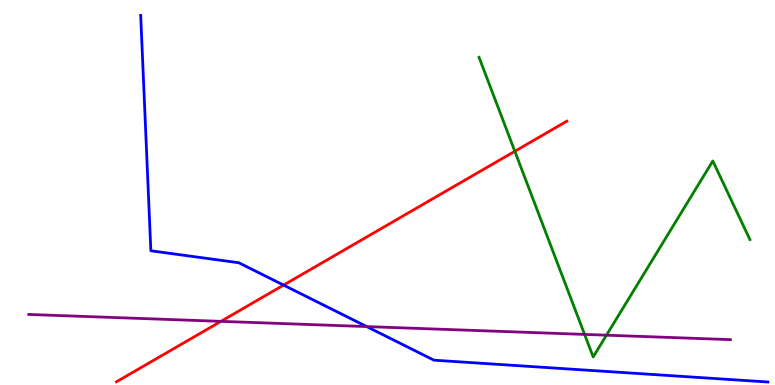[{'lines': ['blue', 'red'], 'intersections': [{'x': 3.66, 'y': 2.59}]}, {'lines': ['green', 'red'], 'intersections': [{'x': 6.64, 'y': 6.07}]}, {'lines': ['purple', 'red'], 'intersections': [{'x': 2.85, 'y': 1.65}]}, {'lines': ['blue', 'green'], 'intersections': []}, {'lines': ['blue', 'purple'], 'intersections': [{'x': 4.73, 'y': 1.52}]}, {'lines': ['green', 'purple'], 'intersections': [{'x': 7.54, 'y': 1.31}, {'x': 7.83, 'y': 1.29}]}]